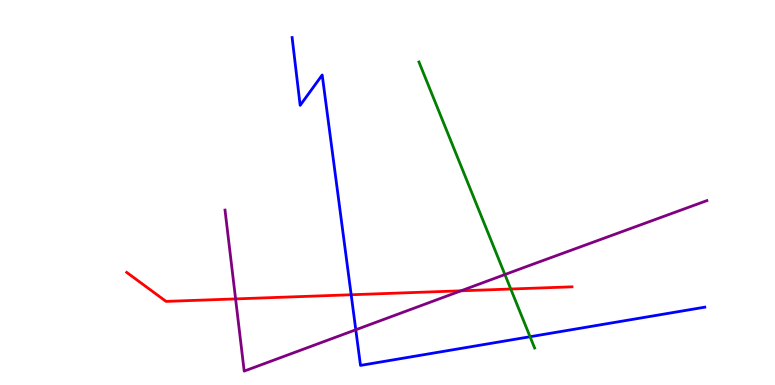[{'lines': ['blue', 'red'], 'intersections': [{'x': 4.53, 'y': 2.34}]}, {'lines': ['green', 'red'], 'intersections': [{'x': 6.59, 'y': 2.49}]}, {'lines': ['purple', 'red'], 'intersections': [{'x': 3.04, 'y': 2.24}, {'x': 5.95, 'y': 2.45}]}, {'lines': ['blue', 'green'], 'intersections': [{'x': 6.84, 'y': 1.25}]}, {'lines': ['blue', 'purple'], 'intersections': [{'x': 4.59, 'y': 1.43}]}, {'lines': ['green', 'purple'], 'intersections': [{'x': 6.51, 'y': 2.87}]}]